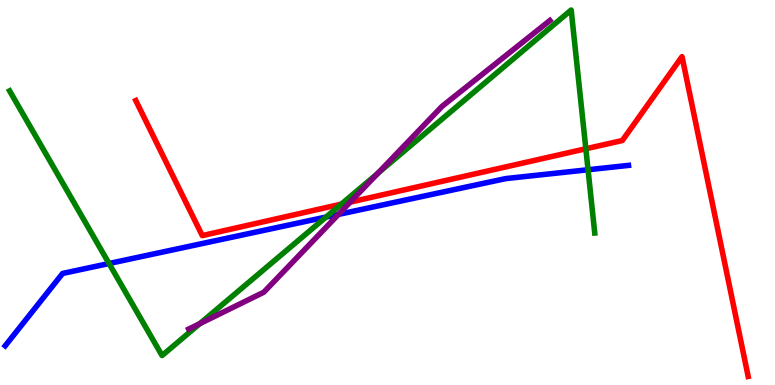[{'lines': ['blue', 'red'], 'intersections': []}, {'lines': ['green', 'red'], 'intersections': [{'x': 4.4, 'y': 4.7}, {'x': 7.56, 'y': 6.14}]}, {'lines': ['purple', 'red'], 'intersections': [{'x': 4.52, 'y': 4.75}]}, {'lines': ['blue', 'green'], 'intersections': [{'x': 1.41, 'y': 3.16}, {'x': 4.21, 'y': 4.36}, {'x': 7.59, 'y': 5.59}]}, {'lines': ['blue', 'purple'], 'intersections': [{'x': 4.37, 'y': 4.43}]}, {'lines': ['green', 'purple'], 'intersections': [{'x': 2.58, 'y': 1.59}, {'x': 4.88, 'y': 5.5}]}]